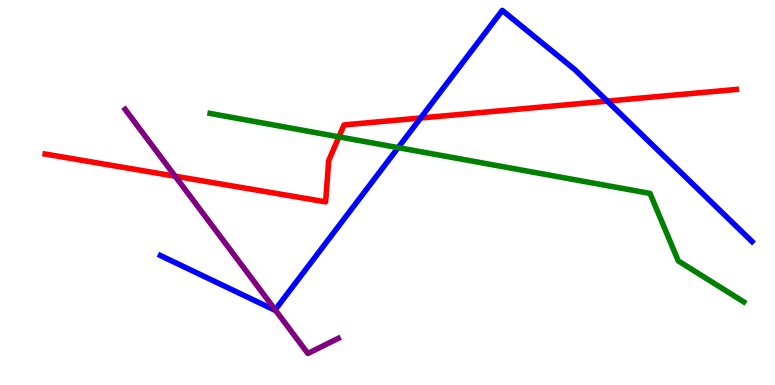[{'lines': ['blue', 'red'], 'intersections': [{'x': 5.43, 'y': 6.94}, {'x': 7.84, 'y': 7.37}]}, {'lines': ['green', 'red'], 'intersections': [{'x': 4.37, 'y': 6.45}]}, {'lines': ['purple', 'red'], 'intersections': [{'x': 2.26, 'y': 5.42}]}, {'lines': ['blue', 'green'], 'intersections': [{'x': 5.14, 'y': 6.17}]}, {'lines': ['blue', 'purple'], 'intersections': [{'x': 3.55, 'y': 1.95}]}, {'lines': ['green', 'purple'], 'intersections': []}]